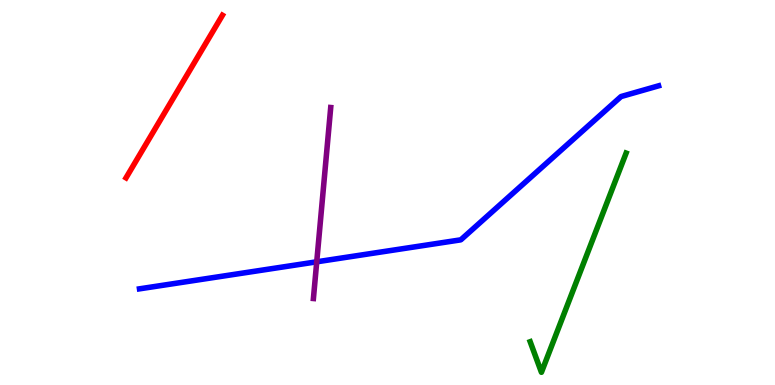[{'lines': ['blue', 'red'], 'intersections': []}, {'lines': ['green', 'red'], 'intersections': []}, {'lines': ['purple', 'red'], 'intersections': []}, {'lines': ['blue', 'green'], 'intersections': []}, {'lines': ['blue', 'purple'], 'intersections': [{'x': 4.09, 'y': 3.2}]}, {'lines': ['green', 'purple'], 'intersections': []}]